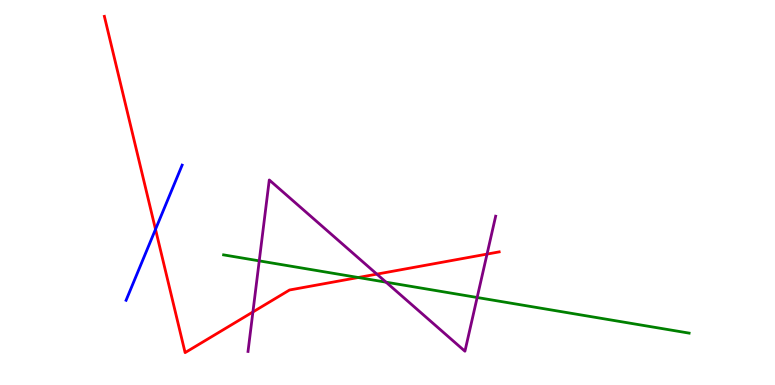[{'lines': ['blue', 'red'], 'intersections': [{'x': 2.01, 'y': 4.04}]}, {'lines': ['green', 'red'], 'intersections': [{'x': 4.62, 'y': 2.79}]}, {'lines': ['purple', 'red'], 'intersections': [{'x': 3.26, 'y': 1.9}, {'x': 4.86, 'y': 2.88}, {'x': 6.28, 'y': 3.4}]}, {'lines': ['blue', 'green'], 'intersections': []}, {'lines': ['blue', 'purple'], 'intersections': []}, {'lines': ['green', 'purple'], 'intersections': [{'x': 3.35, 'y': 3.22}, {'x': 4.98, 'y': 2.67}, {'x': 6.16, 'y': 2.27}]}]